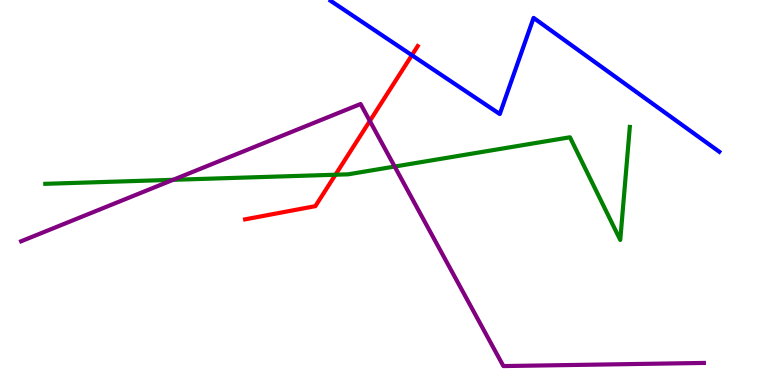[{'lines': ['blue', 'red'], 'intersections': [{'x': 5.31, 'y': 8.57}]}, {'lines': ['green', 'red'], 'intersections': [{'x': 4.33, 'y': 5.46}]}, {'lines': ['purple', 'red'], 'intersections': [{'x': 4.77, 'y': 6.86}]}, {'lines': ['blue', 'green'], 'intersections': []}, {'lines': ['blue', 'purple'], 'intersections': []}, {'lines': ['green', 'purple'], 'intersections': [{'x': 2.23, 'y': 5.33}, {'x': 5.09, 'y': 5.67}]}]